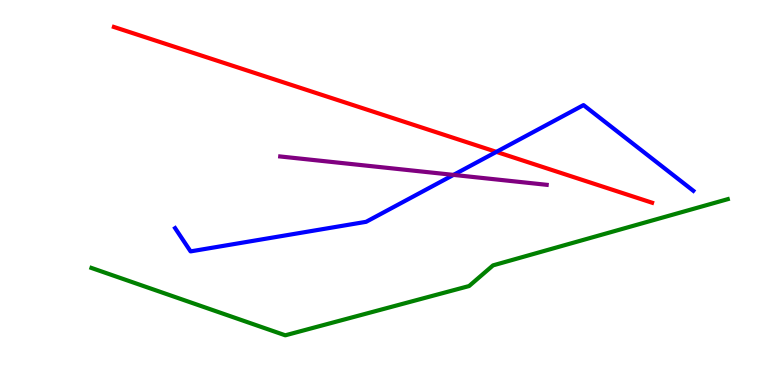[{'lines': ['blue', 'red'], 'intersections': [{'x': 6.41, 'y': 6.06}]}, {'lines': ['green', 'red'], 'intersections': []}, {'lines': ['purple', 'red'], 'intersections': []}, {'lines': ['blue', 'green'], 'intersections': []}, {'lines': ['blue', 'purple'], 'intersections': [{'x': 5.85, 'y': 5.46}]}, {'lines': ['green', 'purple'], 'intersections': []}]